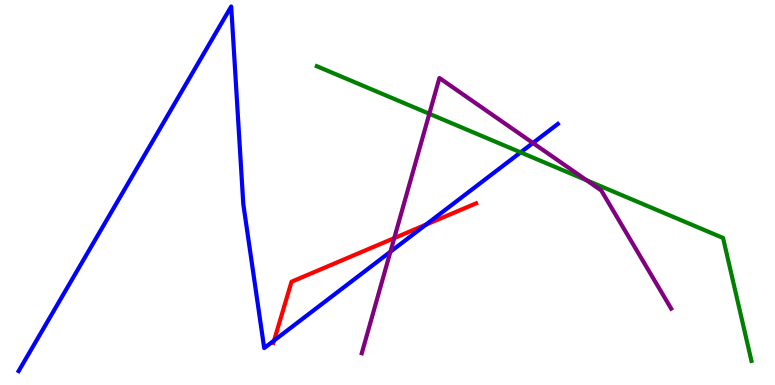[{'lines': ['blue', 'red'], 'intersections': [{'x': 3.54, 'y': 1.16}, {'x': 5.49, 'y': 4.16}]}, {'lines': ['green', 'red'], 'intersections': []}, {'lines': ['purple', 'red'], 'intersections': [{'x': 5.09, 'y': 3.82}]}, {'lines': ['blue', 'green'], 'intersections': [{'x': 6.72, 'y': 6.04}]}, {'lines': ['blue', 'purple'], 'intersections': [{'x': 5.04, 'y': 3.46}, {'x': 6.88, 'y': 6.29}]}, {'lines': ['green', 'purple'], 'intersections': [{'x': 5.54, 'y': 7.04}, {'x': 7.57, 'y': 5.32}]}]